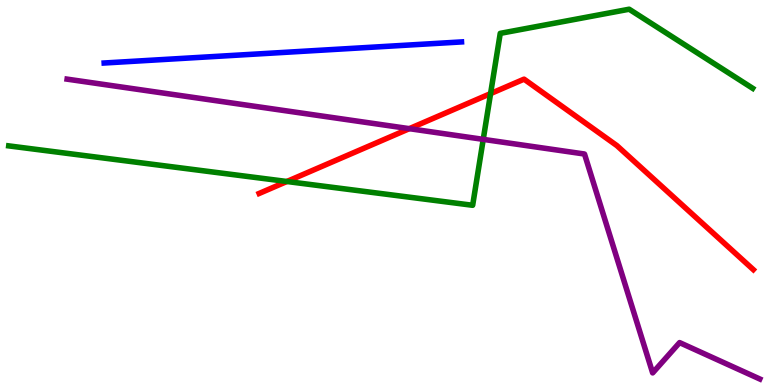[{'lines': ['blue', 'red'], 'intersections': []}, {'lines': ['green', 'red'], 'intersections': [{'x': 3.7, 'y': 5.29}, {'x': 6.33, 'y': 7.57}]}, {'lines': ['purple', 'red'], 'intersections': [{'x': 5.28, 'y': 6.66}]}, {'lines': ['blue', 'green'], 'intersections': []}, {'lines': ['blue', 'purple'], 'intersections': []}, {'lines': ['green', 'purple'], 'intersections': [{'x': 6.24, 'y': 6.38}]}]